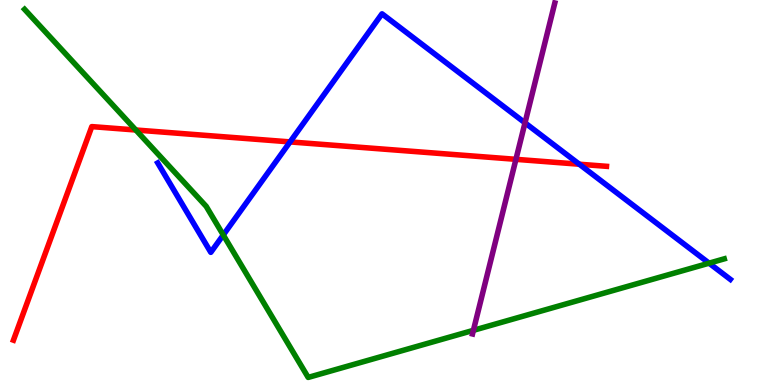[{'lines': ['blue', 'red'], 'intersections': [{'x': 3.74, 'y': 6.31}, {'x': 7.47, 'y': 5.73}]}, {'lines': ['green', 'red'], 'intersections': [{'x': 1.75, 'y': 6.62}]}, {'lines': ['purple', 'red'], 'intersections': [{'x': 6.66, 'y': 5.86}]}, {'lines': ['blue', 'green'], 'intersections': [{'x': 2.88, 'y': 3.9}, {'x': 9.15, 'y': 3.16}]}, {'lines': ['blue', 'purple'], 'intersections': [{'x': 6.77, 'y': 6.81}]}, {'lines': ['green', 'purple'], 'intersections': [{'x': 6.11, 'y': 1.42}]}]